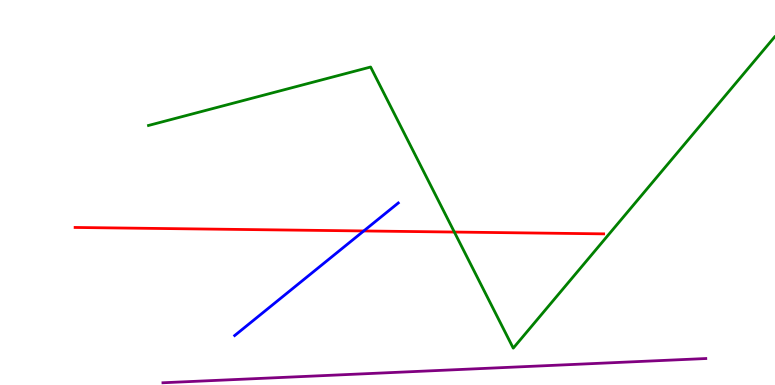[{'lines': ['blue', 'red'], 'intersections': [{'x': 4.69, 'y': 4.0}]}, {'lines': ['green', 'red'], 'intersections': [{'x': 5.86, 'y': 3.97}]}, {'lines': ['purple', 'red'], 'intersections': []}, {'lines': ['blue', 'green'], 'intersections': []}, {'lines': ['blue', 'purple'], 'intersections': []}, {'lines': ['green', 'purple'], 'intersections': []}]